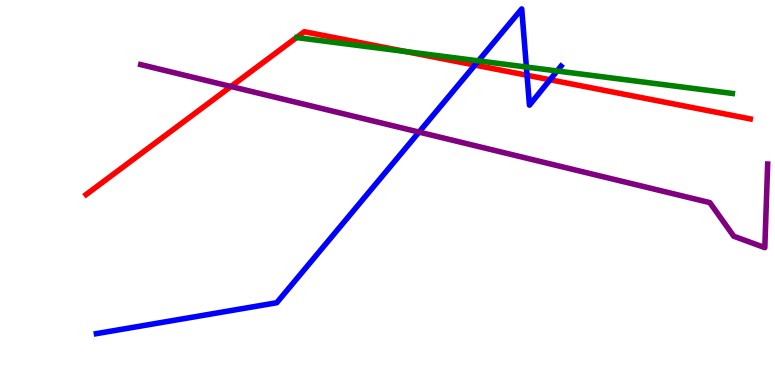[{'lines': ['blue', 'red'], 'intersections': [{'x': 6.13, 'y': 8.31}, {'x': 6.8, 'y': 8.05}, {'x': 7.1, 'y': 7.93}]}, {'lines': ['green', 'red'], 'intersections': [{'x': 5.24, 'y': 8.66}]}, {'lines': ['purple', 'red'], 'intersections': [{'x': 2.98, 'y': 7.75}]}, {'lines': ['blue', 'green'], 'intersections': [{'x': 6.17, 'y': 8.42}, {'x': 6.79, 'y': 8.26}, {'x': 7.19, 'y': 8.16}]}, {'lines': ['blue', 'purple'], 'intersections': [{'x': 5.41, 'y': 6.57}]}, {'lines': ['green', 'purple'], 'intersections': []}]